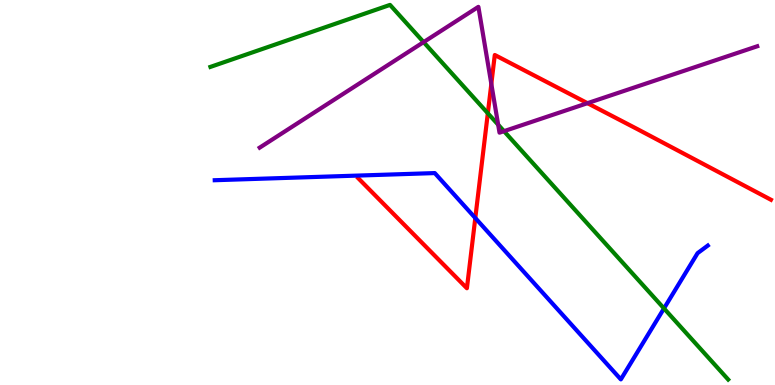[{'lines': ['blue', 'red'], 'intersections': [{'x': 6.13, 'y': 4.34}]}, {'lines': ['green', 'red'], 'intersections': [{'x': 6.29, 'y': 7.06}]}, {'lines': ['purple', 'red'], 'intersections': [{'x': 6.34, 'y': 7.82}, {'x': 7.58, 'y': 7.32}]}, {'lines': ['blue', 'green'], 'intersections': [{'x': 8.57, 'y': 1.99}]}, {'lines': ['blue', 'purple'], 'intersections': []}, {'lines': ['green', 'purple'], 'intersections': [{'x': 5.47, 'y': 8.91}, {'x': 6.43, 'y': 6.76}, {'x': 6.5, 'y': 6.59}]}]